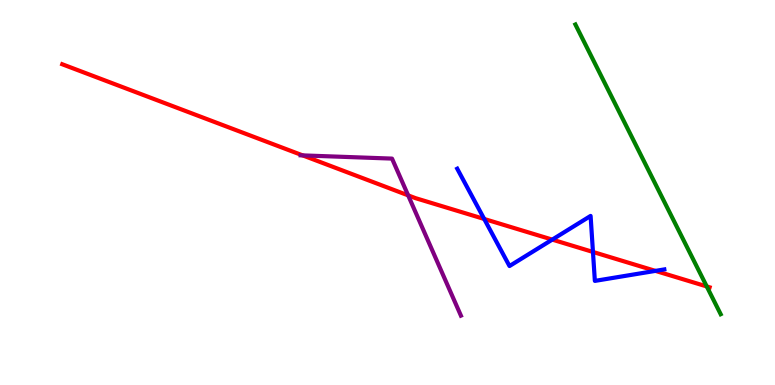[{'lines': ['blue', 'red'], 'intersections': [{'x': 6.25, 'y': 4.31}, {'x': 7.13, 'y': 3.78}, {'x': 7.65, 'y': 3.46}, {'x': 8.46, 'y': 2.96}]}, {'lines': ['green', 'red'], 'intersections': [{'x': 9.12, 'y': 2.56}]}, {'lines': ['purple', 'red'], 'intersections': [{'x': 3.91, 'y': 5.96}, {'x': 5.27, 'y': 4.93}]}, {'lines': ['blue', 'green'], 'intersections': []}, {'lines': ['blue', 'purple'], 'intersections': []}, {'lines': ['green', 'purple'], 'intersections': []}]